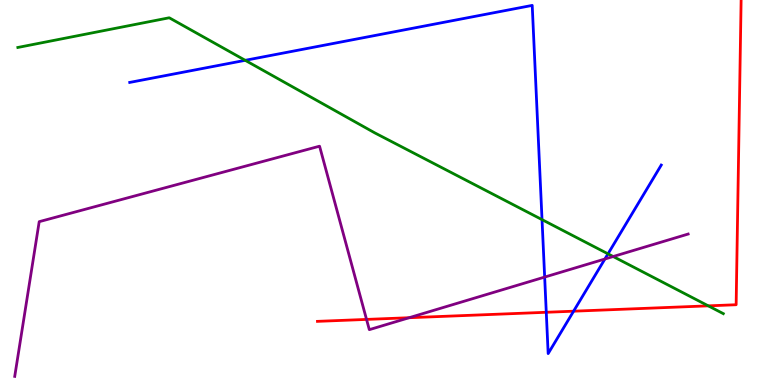[{'lines': ['blue', 'red'], 'intersections': [{'x': 7.05, 'y': 1.89}, {'x': 7.4, 'y': 1.92}]}, {'lines': ['green', 'red'], 'intersections': [{'x': 9.14, 'y': 2.06}]}, {'lines': ['purple', 'red'], 'intersections': [{'x': 4.73, 'y': 1.7}, {'x': 5.28, 'y': 1.75}]}, {'lines': ['blue', 'green'], 'intersections': [{'x': 3.16, 'y': 8.43}, {'x': 6.99, 'y': 4.3}, {'x': 7.85, 'y': 3.41}]}, {'lines': ['blue', 'purple'], 'intersections': [{'x': 7.03, 'y': 2.8}, {'x': 7.81, 'y': 3.27}]}, {'lines': ['green', 'purple'], 'intersections': [{'x': 7.91, 'y': 3.34}]}]